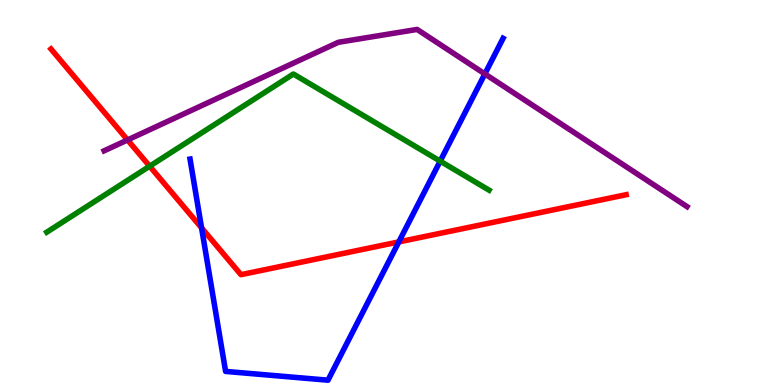[{'lines': ['blue', 'red'], 'intersections': [{'x': 2.6, 'y': 4.08}, {'x': 5.15, 'y': 3.72}]}, {'lines': ['green', 'red'], 'intersections': [{'x': 1.93, 'y': 5.68}]}, {'lines': ['purple', 'red'], 'intersections': [{'x': 1.65, 'y': 6.37}]}, {'lines': ['blue', 'green'], 'intersections': [{'x': 5.68, 'y': 5.81}]}, {'lines': ['blue', 'purple'], 'intersections': [{'x': 6.26, 'y': 8.08}]}, {'lines': ['green', 'purple'], 'intersections': []}]